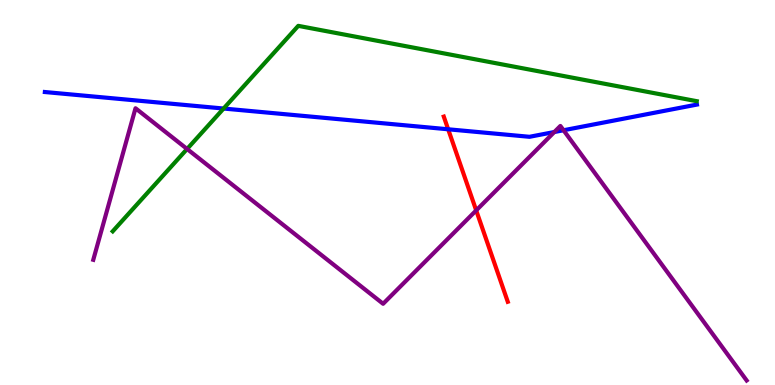[{'lines': ['blue', 'red'], 'intersections': [{'x': 5.78, 'y': 6.64}]}, {'lines': ['green', 'red'], 'intersections': []}, {'lines': ['purple', 'red'], 'intersections': [{'x': 6.14, 'y': 4.54}]}, {'lines': ['blue', 'green'], 'intersections': [{'x': 2.89, 'y': 7.18}]}, {'lines': ['blue', 'purple'], 'intersections': [{'x': 7.15, 'y': 6.57}, {'x': 7.27, 'y': 6.62}]}, {'lines': ['green', 'purple'], 'intersections': [{'x': 2.41, 'y': 6.13}]}]